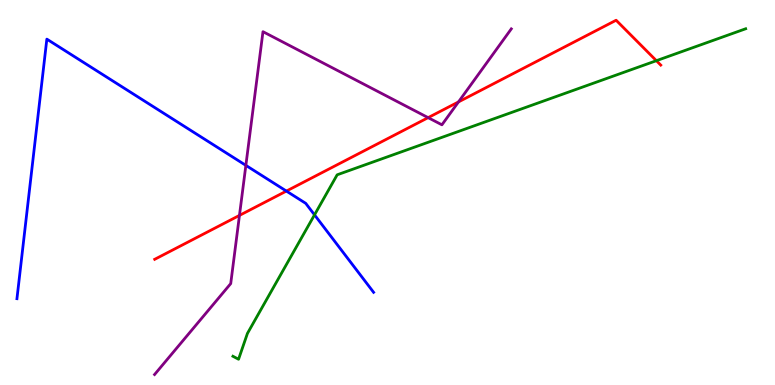[{'lines': ['blue', 'red'], 'intersections': [{'x': 3.7, 'y': 5.04}]}, {'lines': ['green', 'red'], 'intersections': [{'x': 8.47, 'y': 8.42}]}, {'lines': ['purple', 'red'], 'intersections': [{'x': 3.09, 'y': 4.41}, {'x': 5.52, 'y': 6.94}, {'x': 5.92, 'y': 7.35}]}, {'lines': ['blue', 'green'], 'intersections': [{'x': 4.06, 'y': 4.42}]}, {'lines': ['blue', 'purple'], 'intersections': [{'x': 3.17, 'y': 5.7}]}, {'lines': ['green', 'purple'], 'intersections': []}]